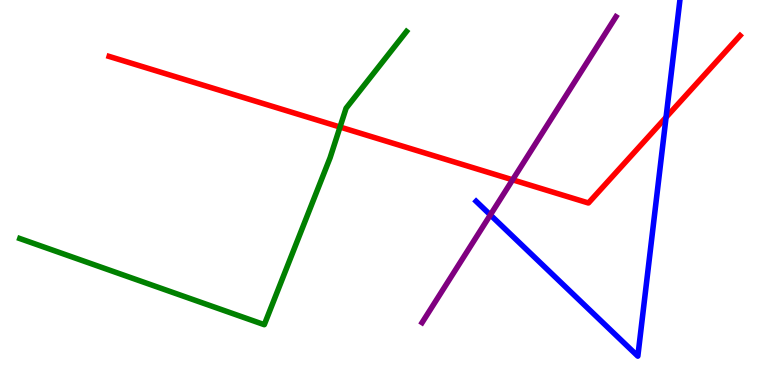[{'lines': ['blue', 'red'], 'intersections': [{'x': 8.59, 'y': 6.95}]}, {'lines': ['green', 'red'], 'intersections': [{'x': 4.39, 'y': 6.7}]}, {'lines': ['purple', 'red'], 'intersections': [{'x': 6.61, 'y': 5.33}]}, {'lines': ['blue', 'green'], 'intersections': []}, {'lines': ['blue', 'purple'], 'intersections': [{'x': 6.33, 'y': 4.42}]}, {'lines': ['green', 'purple'], 'intersections': []}]